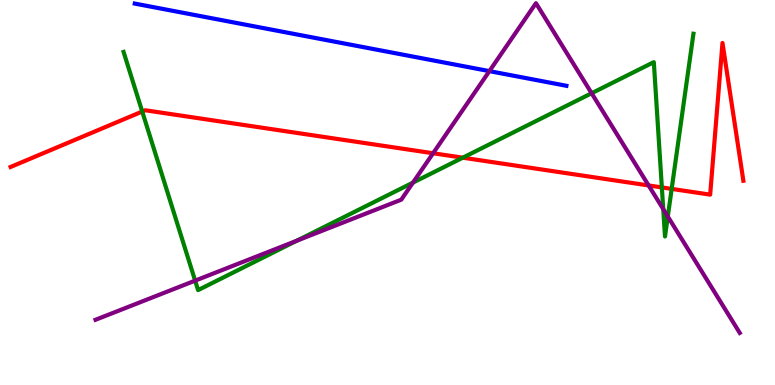[{'lines': ['blue', 'red'], 'intersections': []}, {'lines': ['green', 'red'], 'intersections': [{'x': 1.84, 'y': 7.1}, {'x': 5.97, 'y': 5.9}, {'x': 8.54, 'y': 5.13}, {'x': 8.67, 'y': 5.09}]}, {'lines': ['purple', 'red'], 'intersections': [{'x': 5.59, 'y': 6.02}, {'x': 8.37, 'y': 5.18}]}, {'lines': ['blue', 'green'], 'intersections': []}, {'lines': ['blue', 'purple'], 'intersections': [{'x': 6.31, 'y': 8.15}]}, {'lines': ['green', 'purple'], 'intersections': [{'x': 2.52, 'y': 2.71}, {'x': 3.83, 'y': 3.75}, {'x': 5.33, 'y': 5.26}, {'x': 7.63, 'y': 7.58}, {'x': 8.56, 'y': 4.57}, {'x': 8.62, 'y': 4.38}]}]